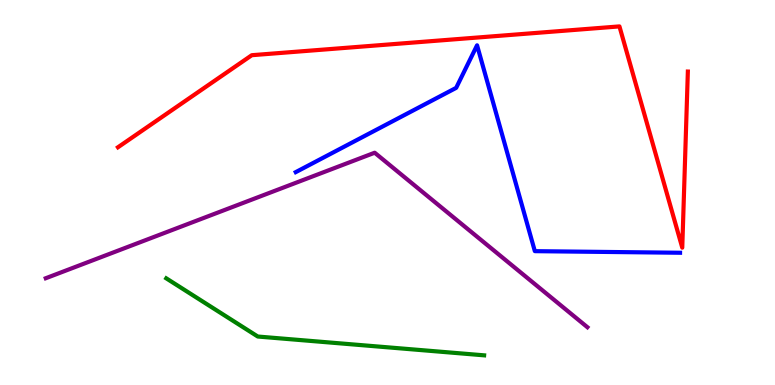[{'lines': ['blue', 'red'], 'intersections': []}, {'lines': ['green', 'red'], 'intersections': []}, {'lines': ['purple', 'red'], 'intersections': []}, {'lines': ['blue', 'green'], 'intersections': []}, {'lines': ['blue', 'purple'], 'intersections': []}, {'lines': ['green', 'purple'], 'intersections': []}]